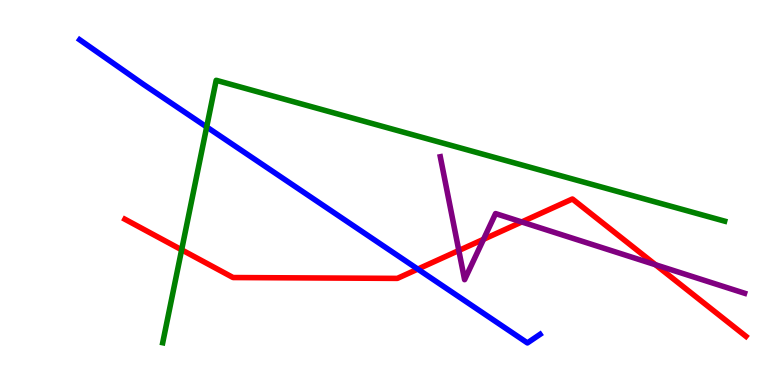[{'lines': ['blue', 'red'], 'intersections': [{'x': 5.39, 'y': 3.01}]}, {'lines': ['green', 'red'], 'intersections': [{'x': 2.34, 'y': 3.51}]}, {'lines': ['purple', 'red'], 'intersections': [{'x': 5.92, 'y': 3.49}, {'x': 6.24, 'y': 3.78}, {'x': 6.73, 'y': 4.23}, {'x': 8.46, 'y': 3.12}]}, {'lines': ['blue', 'green'], 'intersections': [{'x': 2.67, 'y': 6.7}]}, {'lines': ['blue', 'purple'], 'intersections': []}, {'lines': ['green', 'purple'], 'intersections': []}]